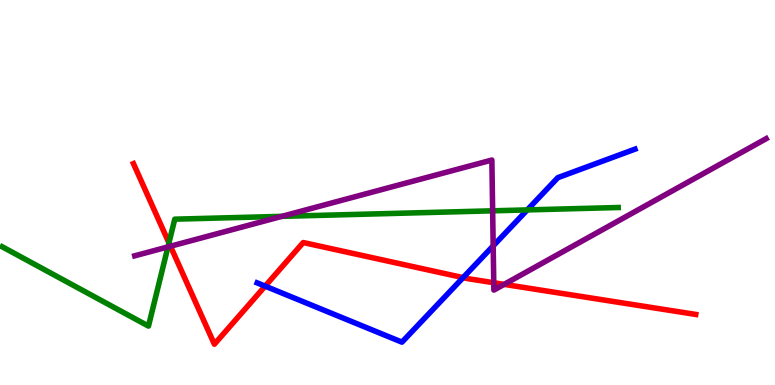[{'lines': ['blue', 'red'], 'intersections': [{'x': 3.42, 'y': 2.57}, {'x': 5.98, 'y': 2.79}]}, {'lines': ['green', 'red'], 'intersections': [{'x': 2.18, 'y': 3.69}]}, {'lines': ['purple', 'red'], 'intersections': [{'x': 2.2, 'y': 3.6}, {'x': 6.37, 'y': 2.66}, {'x': 6.51, 'y': 2.61}]}, {'lines': ['blue', 'green'], 'intersections': [{'x': 6.8, 'y': 4.55}]}, {'lines': ['blue', 'purple'], 'intersections': [{'x': 6.36, 'y': 3.61}]}, {'lines': ['green', 'purple'], 'intersections': [{'x': 2.17, 'y': 3.59}, {'x': 3.64, 'y': 4.38}, {'x': 6.36, 'y': 4.52}]}]